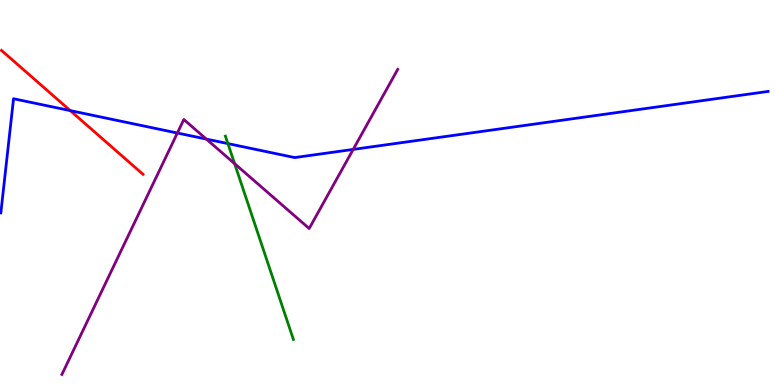[{'lines': ['blue', 'red'], 'intersections': [{'x': 0.907, 'y': 7.13}]}, {'lines': ['green', 'red'], 'intersections': []}, {'lines': ['purple', 'red'], 'intersections': []}, {'lines': ['blue', 'green'], 'intersections': [{'x': 2.94, 'y': 6.27}]}, {'lines': ['blue', 'purple'], 'intersections': [{'x': 2.29, 'y': 6.54}, {'x': 2.66, 'y': 6.39}, {'x': 4.56, 'y': 6.12}]}, {'lines': ['green', 'purple'], 'intersections': [{'x': 3.03, 'y': 5.75}]}]